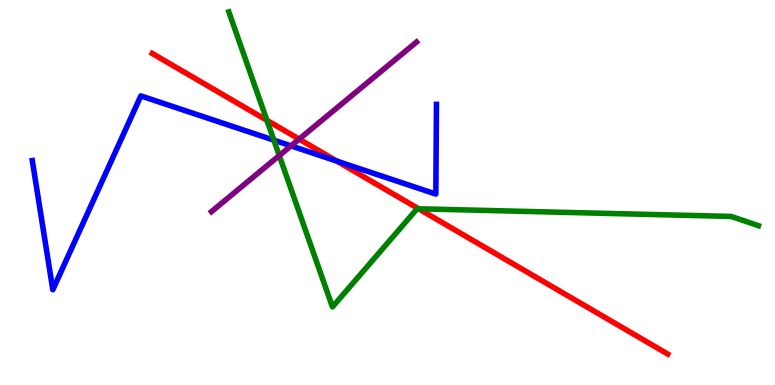[{'lines': ['blue', 'red'], 'intersections': [{'x': 4.35, 'y': 5.81}]}, {'lines': ['green', 'red'], 'intersections': [{'x': 3.44, 'y': 6.87}, {'x': 5.4, 'y': 4.58}]}, {'lines': ['purple', 'red'], 'intersections': [{'x': 3.86, 'y': 6.39}]}, {'lines': ['blue', 'green'], 'intersections': [{'x': 3.53, 'y': 6.36}]}, {'lines': ['blue', 'purple'], 'intersections': [{'x': 3.75, 'y': 6.21}]}, {'lines': ['green', 'purple'], 'intersections': [{'x': 3.6, 'y': 5.96}]}]